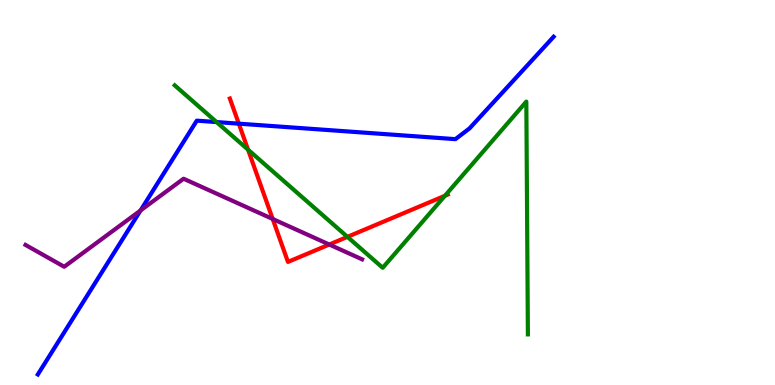[{'lines': ['blue', 'red'], 'intersections': [{'x': 3.08, 'y': 6.79}]}, {'lines': ['green', 'red'], 'intersections': [{'x': 3.2, 'y': 6.11}, {'x': 4.48, 'y': 3.85}, {'x': 5.74, 'y': 4.92}]}, {'lines': ['purple', 'red'], 'intersections': [{'x': 3.52, 'y': 4.31}, {'x': 4.25, 'y': 3.65}]}, {'lines': ['blue', 'green'], 'intersections': [{'x': 2.79, 'y': 6.83}]}, {'lines': ['blue', 'purple'], 'intersections': [{'x': 1.81, 'y': 4.53}]}, {'lines': ['green', 'purple'], 'intersections': []}]